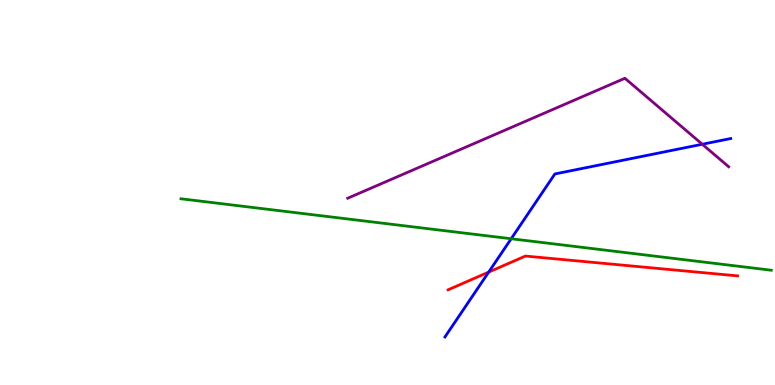[{'lines': ['blue', 'red'], 'intersections': [{'x': 6.31, 'y': 2.93}]}, {'lines': ['green', 'red'], 'intersections': []}, {'lines': ['purple', 'red'], 'intersections': []}, {'lines': ['blue', 'green'], 'intersections': [{'x': 6.6, 'y': 3.8}]}, {'lines': ['blue', 'purple'], 'intersections': [{'x': 9.06, 'y': 6.25}]}, {'lines': ['green', 'purple'], 'intersections': []}]